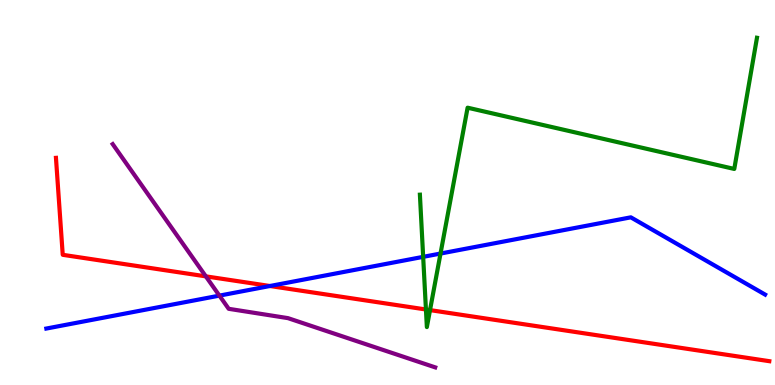[{'lines': ['blue', 'red'], 'intersections': [{'x': 3.48, 'y': 2.57}]}, {'lines': ['green', 'red'], 'intersections': [{'x': 5.5, 'y': 1.96}, {'x': 5.55, 'y': 1.95}]}, {'lines': ['purple', 'red'], 'intersections': [{'x': 2.66, 'y': 2.82}]}, {'lines': ['blue', 'green'], 'intersections': [{'x': 5.46, 'y': 3.33}, {'x': 5.68, 'y': 3.41}]}, {'lines': ['blue', 'purple'], 'intersections': [{'x': 2.83, 'y': 2.32}]}, {'lines': ['green', 'purple'], 'intersections': []}]